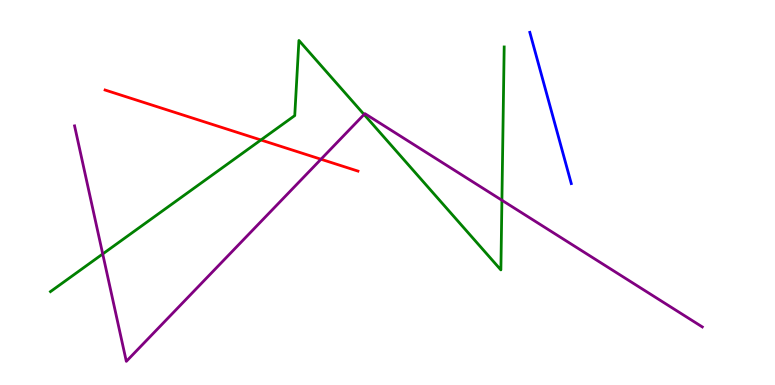[{'lines': ['blue', 'red'], 'intersections': []}, {'lines': ['green', 'red'], 'intersections': [{'x': 3.37, 'y': 6.36}]}, {'lines': ['purple', 'red'], 'intersections': [{'x': 4.14, 'y': 5.86}]}, {'lines': ['blue', 'green'], 'intersections': []}, {'lines': ['blue', 'purple'], 'intersections': []}, {'lines': ['green', 'purple'], 'intersections': [{'x': 1.33, 'y': 3.4}, {'x': 4.7, 'y': 7.03}, {'x': 6.48, 'y': 4.8}]}]